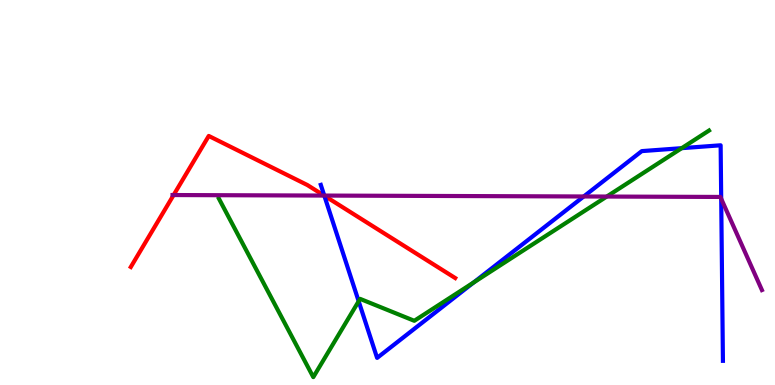[{'lines': ['blue', 'red'], 'intersections': [{'x': 4.18, 'y': 4.92}]}, {'lines': ['green', 'red'], 'intersections': []}, {'lines': ['purple', 'red'], 'intersections': [{'x': 2.24, 'y': 4.93}, {'x': 4.18, 'y': 4.92}]}, {'lines': ['blue', 'green'], 'intersections': [{'x': 4.63, 'y': 2.18}, {'x': 6.11, 'y': 2.66}, {'x': 8.8, 'y': 6.15}]}, {'lines': ['blue', 'purple'], 'intersections': [{'x': 4.18, 'y': 4.92}, {'x': 7.53, 'y': 4.9}, {'x': 9.31, 'y': 4.84}]}, {'lines': ['green', 'purple'], 'intersections': [{'x': 7.83, 'y': 4.89}]}]